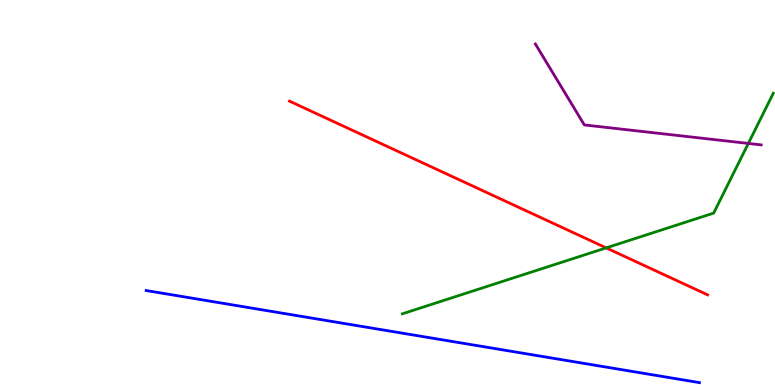[{'lines': ['blue', 'red'], 'intersections': []}, {'lines': ['green', 'red'], 'intersections': [{'x': 7.82, 'y': 3.56}]}, {'lines': ['purple', 'red'], 'intersections': []}, {'lines': ['blue', 'green'], 'intersections': []}, {'lines': ['blue', 'purple'], 'intersections': []}, {'lines': ['green', 'purple'], 'intersections': [{'x': 9.66, 'y': 6.27}]}]